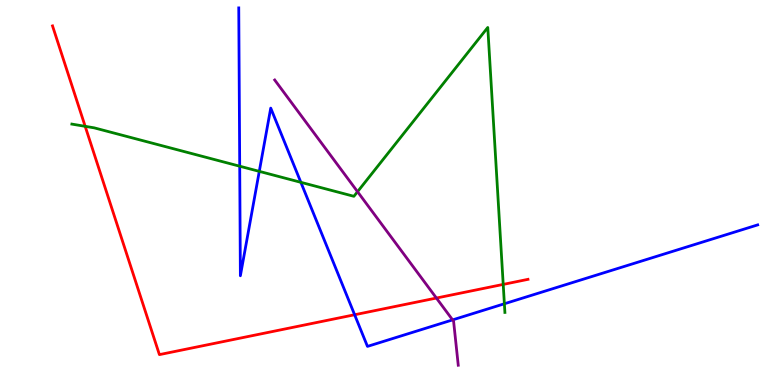[{'lines': ['blue', 'red'], 'intersections': [{'x': 4.58, 'y': 1.82}]}, {'lines': ['green', 'red'], 'intersections': [{'x': 1.1, 'y': 6.72}, {'x': 6.49, 'y': 2.61}]}, {'lines': ['purple', 'red'], 'intersections': [{'x': 5.63, 'y': 2.26}]}, {'lines': ['blue', 'green'], 'intersections': [{'x': 3.09, 'y': 5.68}, {'x': 3.35, 'y': 5.55}, {'x': 3.88, 'y': 5.26}, {'x': 6.51, 'y': 2.11}]}, {'lines': ['blue', 'purple'], 'intersections': [{'x': 5.84, 'y': 1.69}]}, {'lines': ['green', 'purple'], 'intersections': [{'x': 4.61, 'y': 5.02}]}]